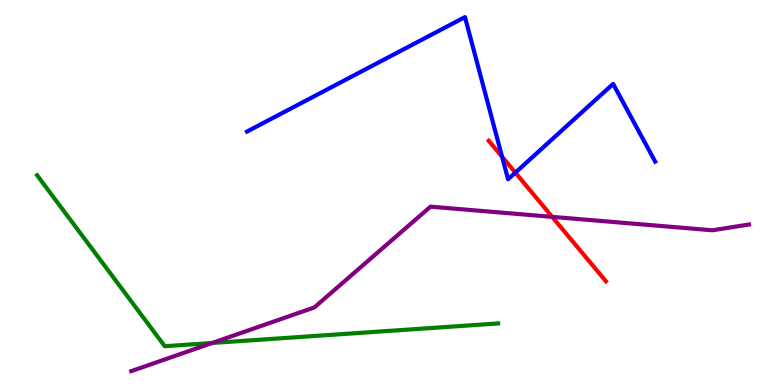[{'lines': ['blue', 'red'], 'intersections': [{'x': 6.48, 'y': 5.93}, {'x': 6.65, 'y': 5.52}]}, {'lines': ['green', 'red'], 'intersections': []}, {'lines': ['purple', 'red'], 'intersections': [{'x': 7.13, 'y': 4.37}]}, {'lines': ['blue', 'green'], 'intersections': []}, {'lines': ['blue', 'purple'], 'intersections': []}, {'lines': ['green', 'purple'], 'intersections': [{'x': 2.74, 'y': 1.09}]}]